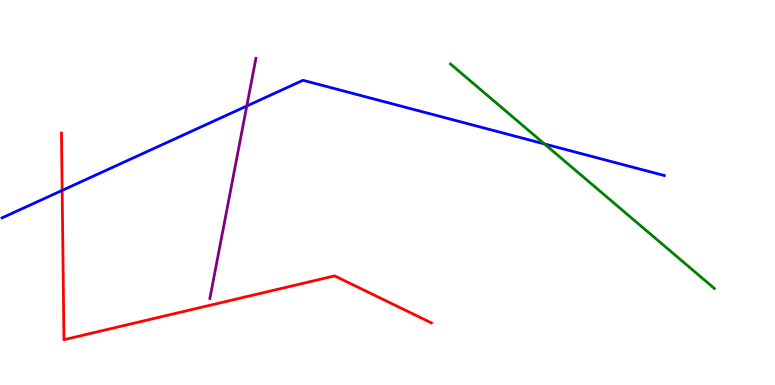[{'lines': ['blue', 'red'], 'intersections': [{'x': 0.802, 'y': 5.05}]}, {'lines': ['green', 'red'], 'intersections': []}, {'lines': ['purple', 'red'], 'intersections': []}, {'lines': ['blue', 'green'], 'intersections': [{'x': 7.03, 'y': 6.26}]}, {'lines': ['blue', 'purple'], 'intersections': [{'x': 3.18, 'y': 7.25}]}, {'lines': ['green', 'purple'], 'intersections': []}]